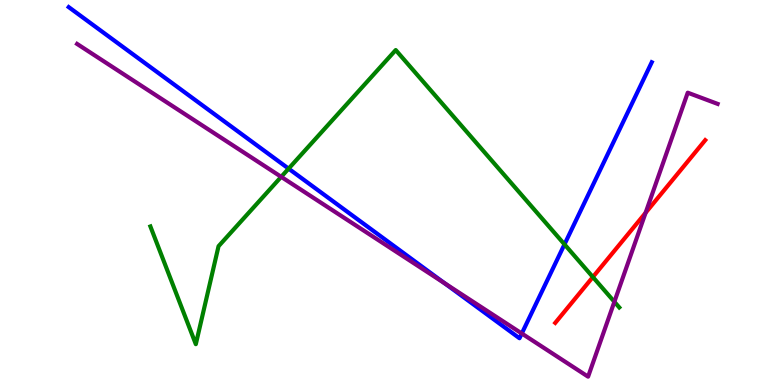[{'lines': ['blue', 'red'], 'intersections': []}, {'lines': ['green', 'red'], 'intersections': [{'x': 7.65, 'y': 2.8}]}, {'lines': ['purple', 'red'], 'intersections': [{'x': 8.33, 'y': 4.47}]}, {'lines': ['blue', 'green'], 'intersections': [{'x': 3.72, 'y': 5.62}, {'x': 7.28, 'y': 3.65}]}, {'lines': ['blue', 'purple'], 'intersections': [{'x': 5.74, 'y': 2.64}, {'x': 6.73, 'y': 1.34}]}, {'lines': ['green', 'purple'], 'intersections': [{'x': 3.63, 'y': 5.41}, {'x': 7.93, 'y': 2.16}]}]